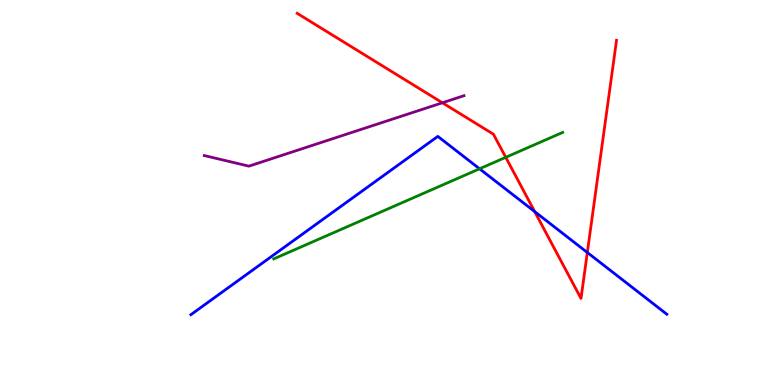[{'lines': ['blue', 'red'], 'intersections': [{'x': 6.9, 'y': 4.5}, {'x': 7.58, 'y': 3.44}]}, {'lines': ['green', 'red'], 'intersections': [{'x': 6.53, 'y': 5.91}]}, {'lines': ['purple', 'red'], 'intersections': [{'x': 5.71, 'y': 7.33}]}, {'lines': ['blue', 'green'], 'intersections': [{'x': 6.19, 'y': 5.62}]}, {'lines': ['blue', 'purple'], 'intersections': []}, {'lines': ['green', 'purple'], 'intersections': []}]